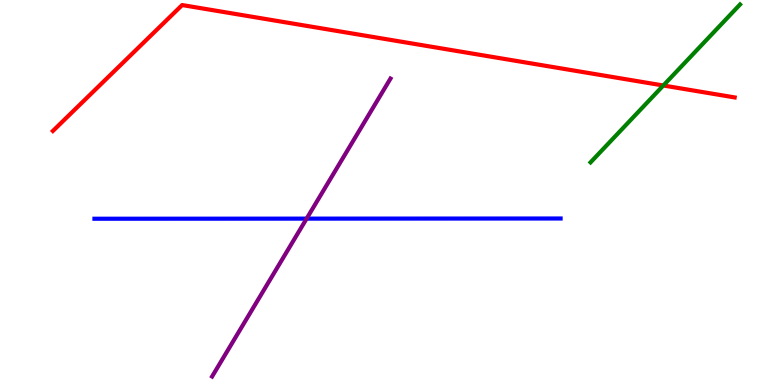[{'lines': ['blue', 'red'], 'intersections': []}, {'lines': ['green', 'red'], 'intersections': [{'x': 8.56, 'y': 7.78}]}, {'lines': ['purple', 'red'], 'intersections': []}, {'lines': ['blue', 'green'], 'intersections': []}, {'lines': ['blue', 'purple'], 'intersections': [{'x': 3.96, 'y': 4.32}]}, {'lines': ['green', 'purple'], 'intersections': []}]